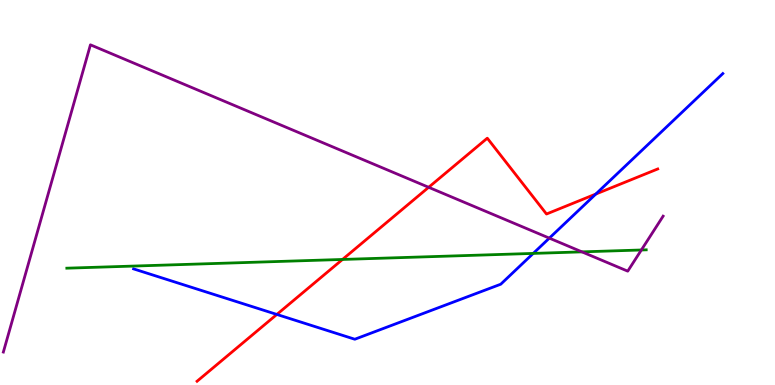[{'lines': ['blue', 'red'], 'intersections': [{'x': 3.57, 'y': 1.83}, {'x': 7.69, 'y': 4.96}]}, {'lines': ['green', 'red'], 'intersections': [{'x': 4.42, 'y': 3.26}]}, {'lines': ['purple', 'red'], 'intersections': [{'x': 5.53, 'y': 5.14}]}, {'lines': ['blue', 'green'], 'intersections': [{'x': 6.88, 'y': 3.42}]}, {'lines': ['blue', 'purple'], 'intersections': [{'x': 7.09, 'y': 3.81}]}, {'lines': ['green', 'purple'], 'intersections': [{'x': 7.51, 'y': 3.46}, {'x': 8.28, 'y': 3.51}]}]